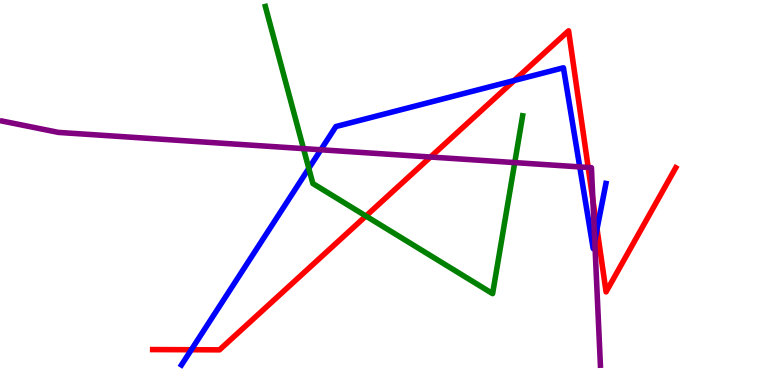[{'lines': ['blue', 'red'], 'intersections': [{'x': 2.47, 'y': 0.916}, {'x': 6.64, 'y': 7.91}, {'x': 7.7, 'y': 4.05}]}, {'lines': ['green', 'red'], 'intersections': [{'x': 4.72, 'y': 4.39}]}, {'lines': ['purple', 'red'], 'intersections': [{'x': 5.55, 'y': 5.92}, {'x': 7.59, 'y': 5.65}, {'x': 7.65, 'y': 4.8}]}, {'lines': ['blue', 'green'], 'intersections': [{'x': 3.98, 'y': 5.63}]}, {'lines': ['blue', 'purple'], 'intersections': [{'x': 4.14, 'y': 6.11}, {'x': 7.48, 'y': 5.66}, {'x': 7.67, 'y': 3.75}]}, {'lines': ['green', 'purple'], 'intersections': [{'x': 3.92, 'y': 6.14}, {'x': 6.64, 'y': 5.78}]}]